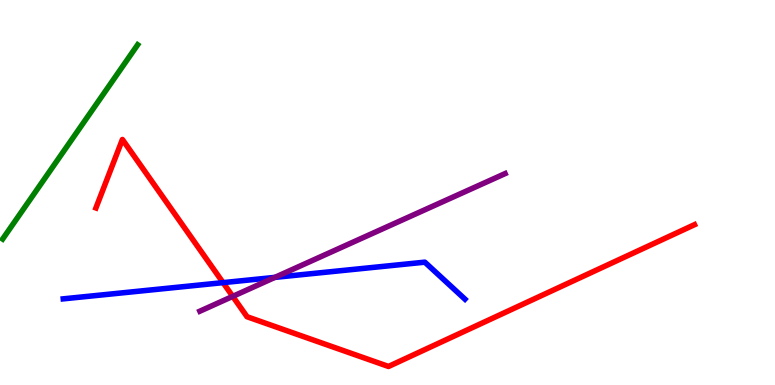[{'lines': ['blue', 'red'], 'intersections': [{'x': 2.88, 'y': 2.66}]}, {'lines': ['green', 'red'], 'intersections': []}, {'lines': ['purple', 'red'], 'intersections': [{'x': 3.0, 'y': 2.3}]}, {'lines': ['blue', 'green'], 'intersections': []}, {'lines': ['blue', 'purple'], 'intersections': [{'x': 3.55, 'y': 2.8}]}, {'lines': ['green', 'purple'], 'intersections': []}]